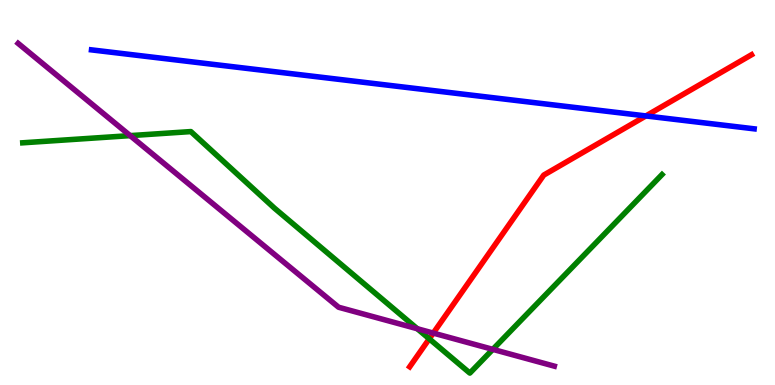[{'lines': ['blue', 'red'], 'intersections': [{'x': 8.33, 'y': 6.99}]}, {'lines': ['green', 'red'], 'intersections': [{'x': 5.54, 'y': 1.2}]}, {'lines': ['purple', 'red'], 'intersections': [{'x': 5.59, 'y': 1.35}]}, {'lines': ['blue', 'green'], 'intersections': []}, {'lines': ['blue', 'purple'], 'intersections': []}, {'lines': ['green', 'purple'], 'intersections': [{'x': 1.68, 'y': 6.48}, {'x': 5.38, 'y': 1.46}, {'x': 6.36, 'y': 0.926}]}]